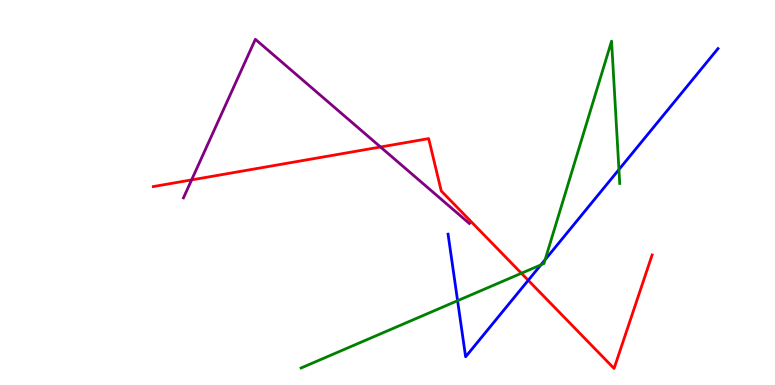[{'lines': ['blue', 'red'], 'intersections': [{'x': 6.82, 'y': 2.72}]}, {'lines': ['green', 'red'], 'intersections': [{'x': 6.73, 'y': 2.9}]}, {'lines': ['purple', 'red'], 'intersections': [{'x': 2.47, 'y': 5.33}, {'x': 4.91, 'y': 6.18}]}, {'lines': ['blue', 'green'], 'intersections': [{'x': 5.9, 'y': 2.19}, {'x': 6.98, 'y': 3.12}, {'x': 7.03, 'y': 3.25}, {'x': 7.99, 'y': 5.6}]}, {'lines': ['blue', 'purple'], 'intersections': []}, {'lines': ['green', 'purple'], 'intersections': []}]